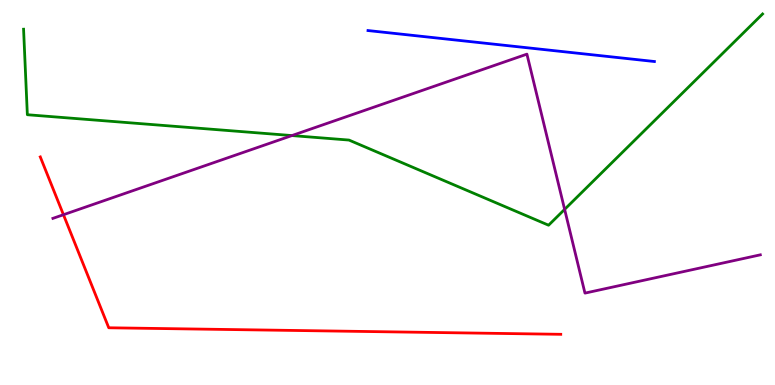[{'lines': ['blue', 'red'], 'intersections': []}, {'lines': ['green', 'red'], 'intersections': []}, {'lines': ['purple', 'red'], 'intersections': [{'x': 0.819, 'y': 4.42}]}, {'lines': ['blue', 'green'], 'intersections': []}, {'lines': ['blue', 'purple'], 'intersections': []}, {'lines': ['green', 'purple'], 'intersections': [{'x': 3.77, 'y': 6.48}, {'x': 7.29, 'y': 4.56}]}]